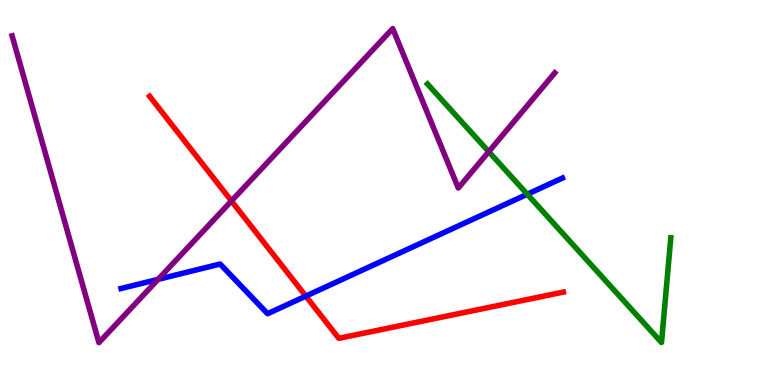[{'lines': ['blue', 'red'], 'intersections': [{'x': 3.95, 'y': 2.31}]}, {'lines': ['green', 'red'], 'intersections': []}, {'lines': ['purple', 'red'], 'intersections': [{'x': 2.99, 'y': 4.78}]}, {'lines': ['blue', 'green'], 'intersections': [{'x': 6.8, 'y': 4.96}]}, {'lines': ['blue', 'purple'], 'intersections': [{'x': 2.04, 'y': 2.74}]}, {'lines': ['green', 'purple'], 'intersections': [{'x': 6.31, 'y': 6.06}]}]